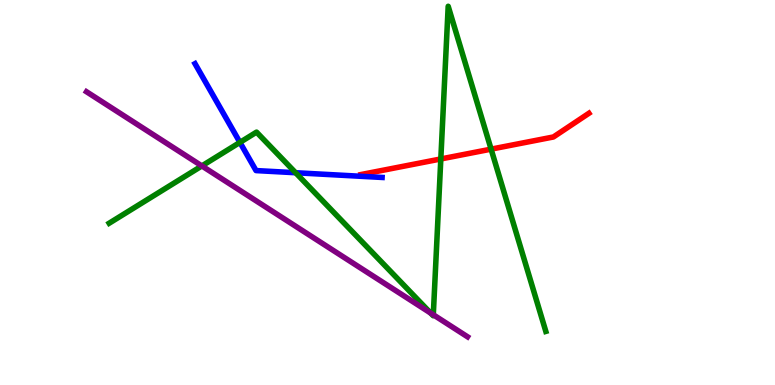[{'lines': ['blue', 'red'], 'intersections': []}, {'lines': ['green', 'red'], 'intersections': [{'x': 5.69, 'y': 5.87}, {'x': 6.34, 'y': 6.13}]}, {'lines': ['purple', 'red'], 'intersections': []}, {'lines': ['blue', 'green'], 'intersections': [{'x': 3.1, 'y': 6.3}, {'x': 3.81, 'y': 5.51}]}, {'lines': ['blue', 'purple'], 'intersections': []}, {'lines': ['green', 'purple'], 'intersections': [{'x': 2.6, 'y': 5.69}, {'x': 5.56, 'y': 1.87}, {'x': 5.59, 'y': 1.82}]}]